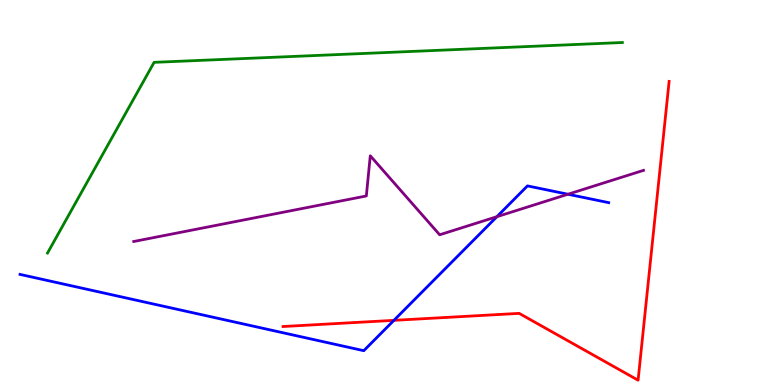[{'lines': ['blue', 'red'], 'intersections': [{'x': 5.08, 'y': 1.68}]}, {'lines': ['green', 'red'], 'intersections': []}, {'lines': ['purple', 'red'], 'intersections': []}, {'lines': ['blue', 'green'], 'intersections': []}, {'lines': ['blue', 'purple'], 'intersections': [{'x': 6.41, 'y': 4.37}, {'x': 7.33, 'y': 4.95}]}, {'lines': ['green', 'purple'], 'intersections': []}]